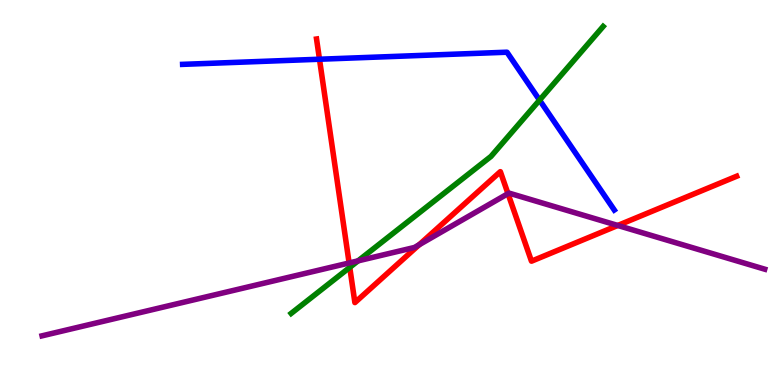[{'lines': ['blue', 'red'], 'intersections': [{'x': 4.12, 'y': 8.46}]}, {'lines': ['green', 'red'], 'intersections': [{'x': 4.51, 'y': 3.06}]}, {'lines': ['purple', 'red'], 'intersections': [{'x': 4.5, 'y': 3.17}, {'x': 5.41, 'y': 3.64}, {'x': 6.55, 'y': 4.97}, {'x': 7.97, 'y': 4.14}]}, {'lines': ['blue', 'green'], 'intersections': [{'x': 6.96, 'y': 7.4}]}, {'lines': ['blue', 'purple'], 'intersections': []}, {'lines': ['green', 'purple'], 'intersections': [{'x': 4.62, 'y': 3.22}]}]